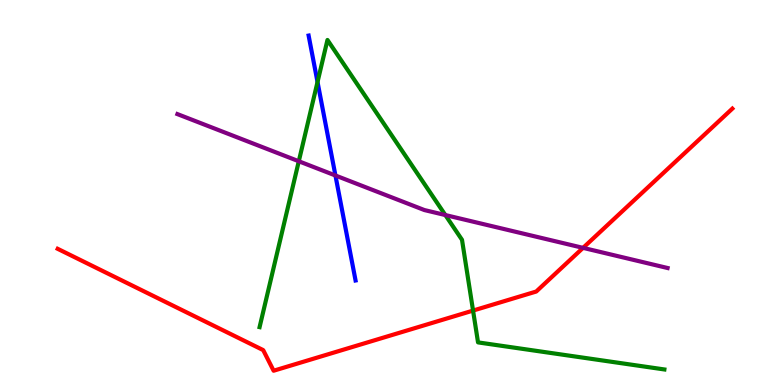[{'lines': ['blue', 'red'], 'intersections': []}, {'lines': ['green', 'red'], 'intersections': [{'x': 6.1, 'y': 1.93}]}, {'lines': ['purple', 'red'], 'intersections': [{'x': 7.52, 'y': 3.56}]}, {'lines': ['blue', 'green'], 'intersections': [{'x': 4.1, 'y': 7.87}]}, {'lines': ['blue', 'purple'], 'intersections': [{'x': 4.33, 'y': 5.44}]}, {'lines': ['green', 'purple'], 'intersections': [{'x': 3.86, 'y': 5.81}, {'x': 5.75, 'y': 4.41}]}]